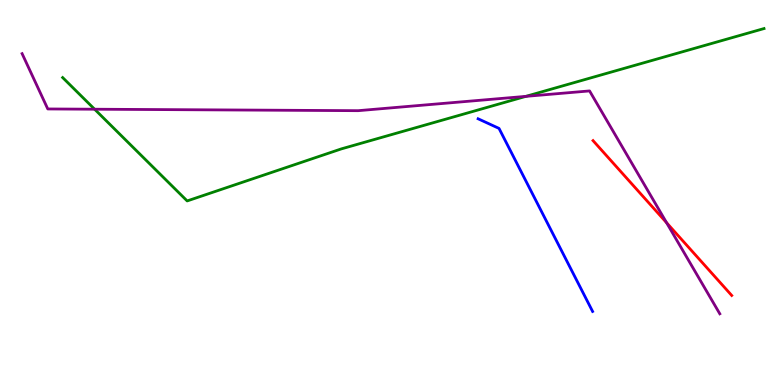[{'lines': ['blue', 'red'], 'intersections': []}, {'lines': ['green', 'red'], 'intersections': []}, {'lines': ['purple', 'red'], 'intersections': [{'x': 8.6, 'y': 4.21}]}, {'lines': ['blue', 'green'], 'intersections': []}, {'lines': ['blue', 'purple'], 'intersections': []}, {'lines': ['green', 'purple'], 'intersections': [{'x': 1.22, 'y': 7.16}, {'x': 6.79, 'y': 7.5}]}]